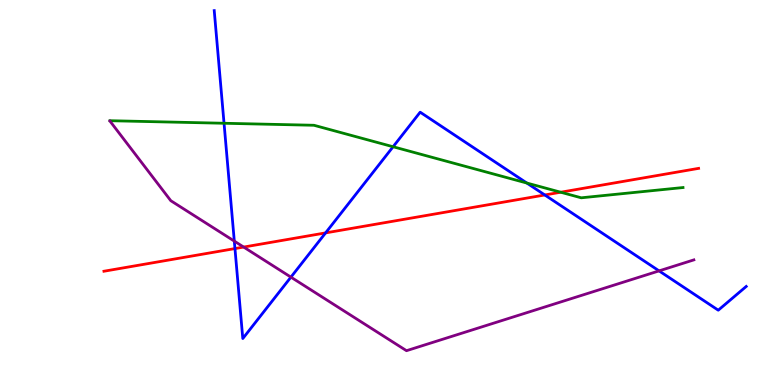[{'lines': ['blue', 'red'], 'intersections': [{'x': 3.03, 'y': 3.54}, {'x': 4.2, 'y': 3.95}, {'x': 7.03, 'y': 4.94}]}, {'lines': ['green', 'red'], 'intersections': [{'x': 7.23, 'y': 5.01}]}, {'lines': ['purple', 'red'], 'intersections': [{'x': 3.14, 'y': 3.58}]}, {'lines': ['blue', 'green'], 'intersections': [{'x': 2.89, 'y': 6.8}, {'x': 5.07, 'y': 6.19}, {'x': 6.8, 'y': 5.25}]}, {'lines': ['blue', 'purple'], 'intersections': [{'x': 3.02, 'y': 3.74}, {'x': 3.75, 'y': 2.8}, {'x': 8.5, 'y': 2.96}]}, {'lines': ['green', 'purple'], 'intersections': []}]